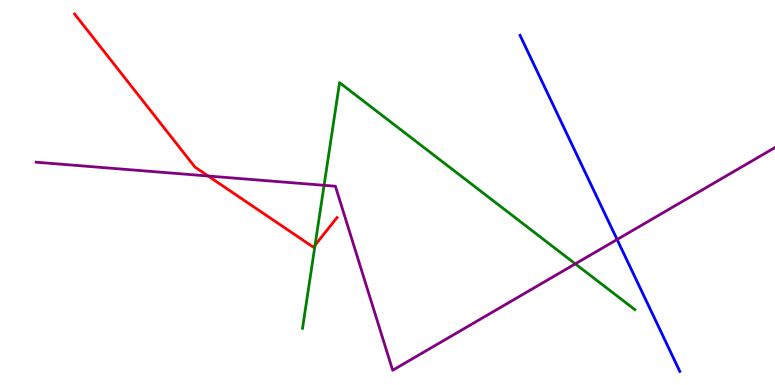[{'lines': ['blue', 'red'], 'intersections': []}, {'lines': ['green', 'red'], 'intersections': [{'x': 4.07, 'y': 3.63}]}, {'lines': ['purple', 'red'], 'intersections': [{'x': 2.69, 'y': 5.43}]}, {'lines': ['blue', 'green'], 'intersections': []}, {'lines': ['blue', 'purple'], 'intersections': [{'x': 7.96, 'y': 3.78}]}, {'lines': ['green', 'purple'], 'intersections': [{'x': 4.18, 'y': 5.19}, {'x': 7.42, 'y': 3.15}]}]